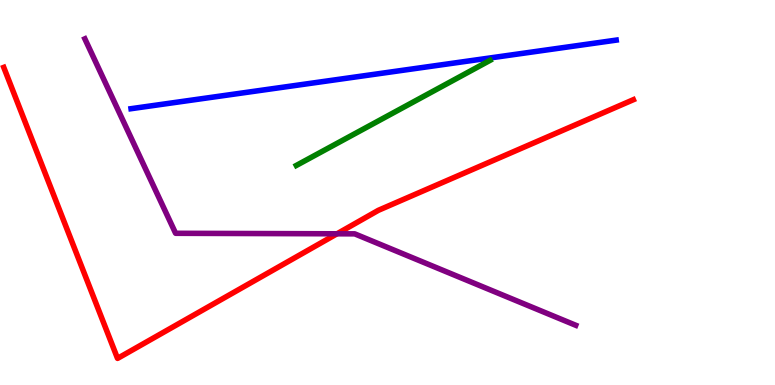[{'lines': ['blue', 'red'], 'intersections': []}, {'lines': ['green', 'red'], 'intersections': []}, {'lines': ['purple', 'red'], 'intersections': [{'x': 4.35, 'y': 3.93}]}, {'lines': ['blue', 'green'], 'intersections': []}, {'lines': ['blue', 'purple'], 'intersections': []}, {'lines': ['green', 'purple'], 'intersections': []}]